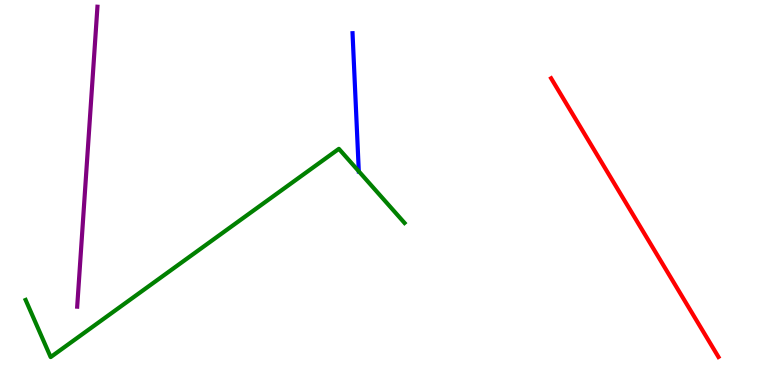[{'lines': ['blue', 'red'], 'intersections': []}, {'lines': ['green', 'red'], 'intersections': []}, {'lines': ['purple', 'red'], 'intersections': []}, {'lines': ['blue', 'green'], 'intersections': [{'x': 4.63, 'y': 5.55}]}, {'lines': ['blue', 'purple'], 'intersections': []}, {'lines': ['green', 'purple'], 'intersections': []}]